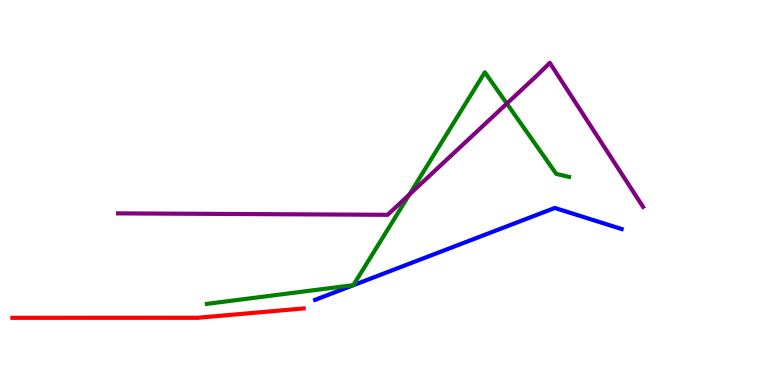[{'lines': ['blue', 'red'], 'intersections': []}, {'lines': ['green', 'red'], 'intersections': []}, {'lines': ['purple', 'red'], 'intersections': []}, {'lines': ['blue', 'green'], 'intersections': []}, {'lines': ['blue', 'purple'], 'intersections': []}, {'lines': ['green', 'purple'], 'intersections': [{'x': 5.28, 'y': 4.95}, {'x': 6.54, 'y': 7.31}]}]